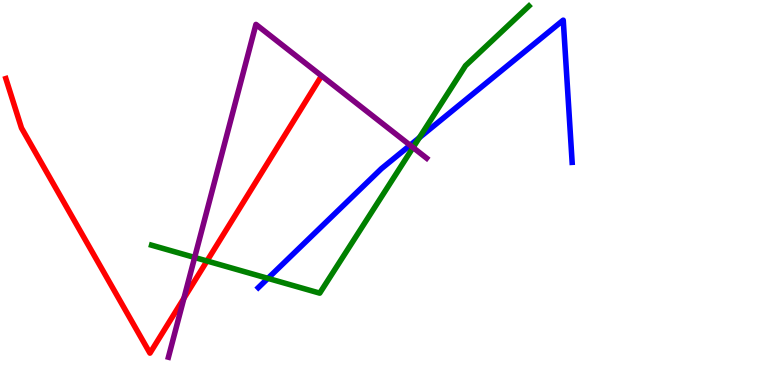[{'lines': ['blue', 'red'], 'intersections': []}, {'lines': ['green', 'red'], 'intersections': [{'x': 2.67, 'y': 3.22}]}, {'lines': ['purple', 'red'], 'intersections': [{'x': 2.37, 'y': 2.25}]}, {'lines': ['blue', 'green'], 'intersections': [{'x': 3.46, 'y': 2.77}, {'x': 5.41, 'y': 6.42}]}, {'lines': ['blue', 'purple'], 'intersections': [{'x': 5.29, 'y': 6.23}]}, {'lines': ['green', 'purple'], 'intersections': [{'x': 2.51, 'y': 3.31}, {'x': 5.33, 'y': 6.17}]}]